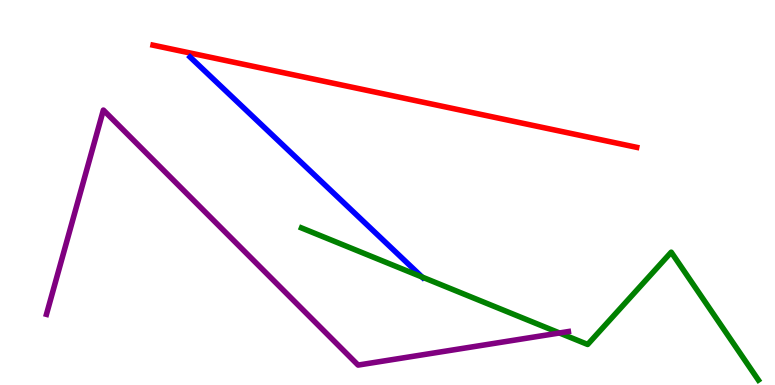[{'lines': ['blue', 'red'], 'intersections': []}, {'lines': ['green', 'red'], 'intersections': []}, {'lines': ['purple', 'red'], 'intersections': []}, {'lines': ['blue', 'green'], 'intersections': [{'x': 5.45, 'y': 2.8}]}, {'lines': ['blue', 'purple'], 'intersections': []}, {'lines': ['green', 'purple'], 'intersections': [{'x': 7.22, 'y': 1.35}]}]